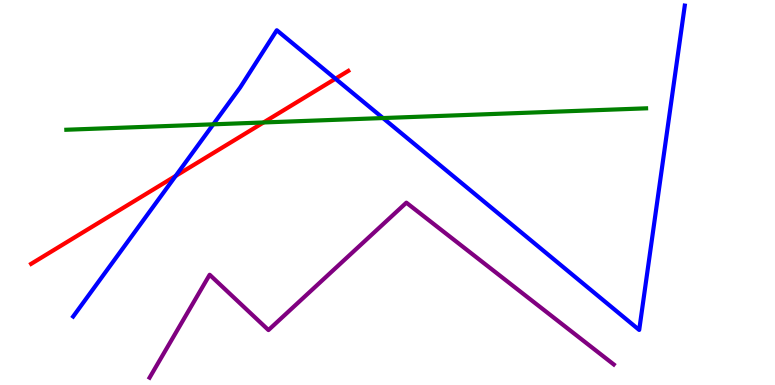[{'lines': ['blue', 'red'], 'intersections': [{'x': 2.27, 'y': 5.43}, {'x': 4.33, 'y': 7.95}]}, {'lines': ['green', 'red'], 'intersections': [{'x': 3.4, 'y': 6.82}]}, {'lines': ['purple', 'red'], 'intersections': []}, {'lines': ['blue', 'green'], 'intersections': [{'x': 2.75, 'y': 6.77}, {'x': 4.94, 'y': 6.93}]}, {'lines': ['blue', 'purple'], 'intersections': []}, {'lines': ['green', 'purple'], 'intersections': []}]